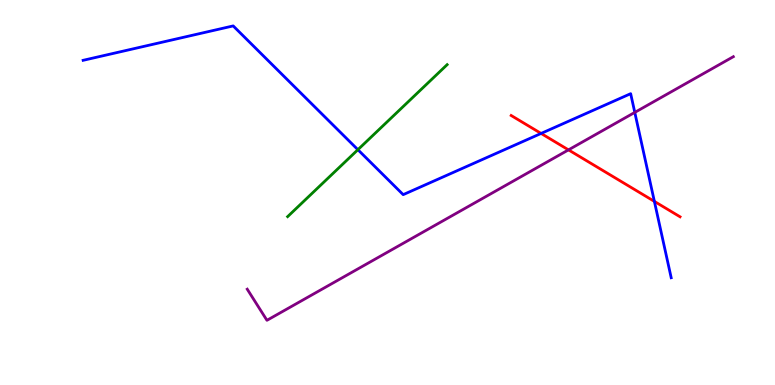[{'lines': ['blue', 'red'], 'intersections': [{'x': 6.98, 'y': 6.53}, {'x': 8.44, 'y': 4.77}]}, {'lines': ['green', 'red'], 'intersections': []}, {'lines': ['purple', 'red'], 'intersections': [{'x': 7.34, 'y': 6.11}]}, {'lines': ['blue', 'green'], 'intersections': [{'x': 4.62, 'y': 6.11}]}, {'lines': ['blue', 'purple'], 'intersections': [{'x': 8.19, 'y': 7.08}]}, {'lines': ['green', 'purple'], 'intersections': []}]